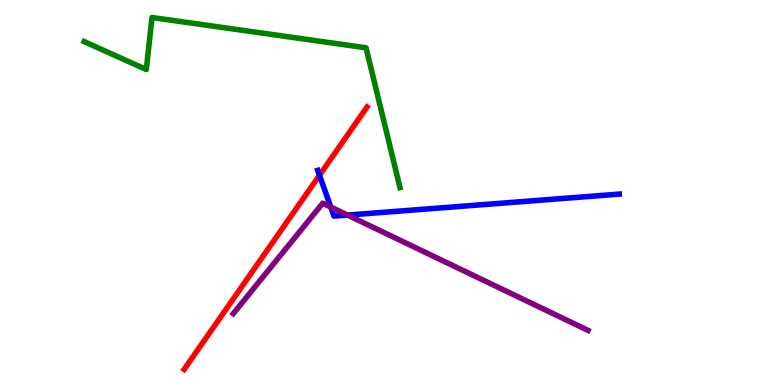[{'lines': ['blue', 'red'], 'intersections': [{'x': 4.12, 'y': 5.45}]}, {'lines': ['green', 'red'], 'intersections': []}, {'lines': ['purple', 'red'], 'intersections': []}, {'lines': ['blue', 'green'], 'intersections': []}, {'lines': ['blue', 'purple'], 'intersections': [{'x': 4.27, 'y': 4.62}, {'x': 4.48, 'y': 4.41}]}, {'lines': ['green', 'purple'], 'intersections': []}]